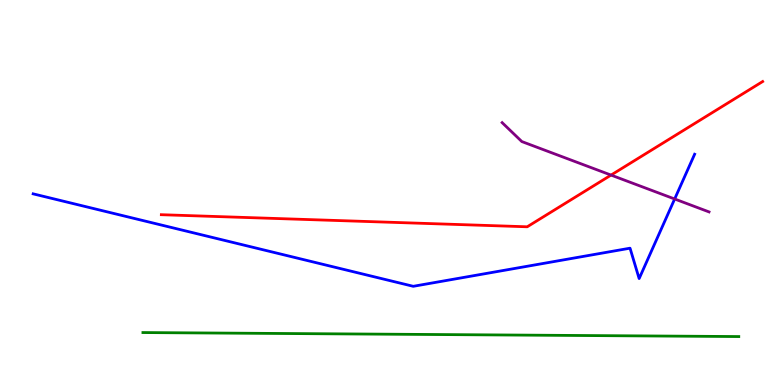[{'lines': ['blue', 'red'], 'intersections': []}, {'lines': ['green', 'red'], 'intersections': []}, {'lines': ['purple', 'red'], 'intersections': [{'x': 7.88, 'y': 5.45}]}, {'lines': ['blue', 'green'], 'intersections': []}, {'lines': ['blue', 'purple'], 'intersections': [{'x': 8.71, 'y': 4.83}]}, {'lines': ['green', 'purple'], 'intersections': []}]